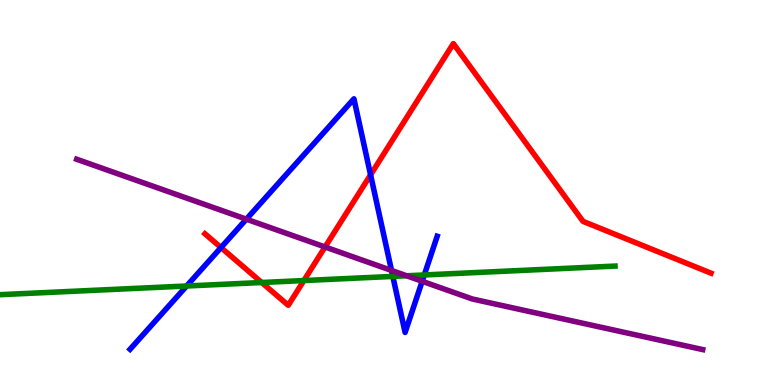[{'lines': ['blue', 'red'], 'intersections': [{'x': 2.85, 'y': 3.57}, {'x': 4.78, 'y': 5.46}]}, {'lines': ['green', 'red'], 'intersections': [{'x': 3.38, 'y': 2.66}, {'x': 3.92, 'y': 2.71}]}, {'lines': ['purple', 'red'], 'intersections': [{'x': 4.19, 'y': 3.59}]}, {'lines': ['blue', 'green'], 'intersections': [{'x': 2.41, 'y': 2.57}, {'x': 5.07, 'y': 2.82}, {'x': 5.47, 'y': 2.86}]}, {'lines': ['blue', 'purple'], 'intersections': [{'x': 3.18, 'y': 4.31}, {'x': 5.05, 'y': 2.98}, {'x': 5.45, 'y': 2.69}]}, {'lines': ['green', 'purple'], 'intersections': [{'x': 5.25, 'y': 2.84}]}]